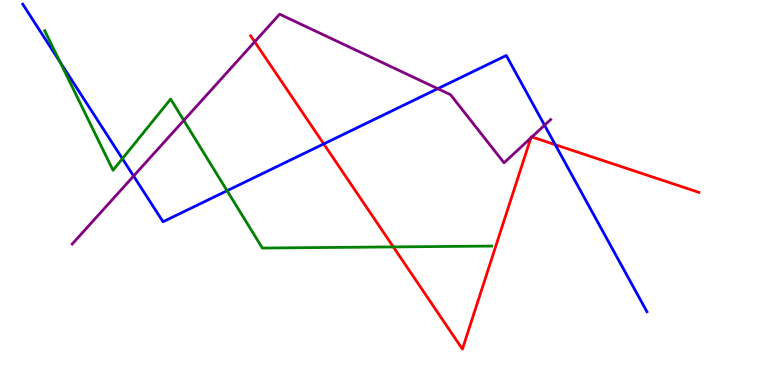[{'lines': ['blue', 'red'], 'intersections': [{'x': 4.18, 'y': 6.26}, {'x': 7.16, 'y': 6.24}]}, {'lines': ['green', 'red'], 'intersections': [{'x': 5.08, 'y': 3.59}]}, {'lines': ['purple', 'red'], 'intersections': [{'x': 3.29, 'y': 8.91}, {'x': 6.85, 'y': 6.42}, {'x': 6.86, 'y': 6.44}]}, {'lines': ['blue', 'green'], 'intersections': [{'x': 0.775, 'y': 8.39}, {'x': 1.58, 'y': 5.88}, {'x': 2.93, 'y': 5.05}]}, {'lines': ['blue', 'purple'], 'intersections': [{'x': 1.72, 'y': 5.43}, {'x': 5.65, 'y': 7.7}, {'x': 7.03, 'y': 6.75}]}, {'lines': ['green', 'purple'], 'intersections': [{'x': 2.37, 'y': 6.87}]}]